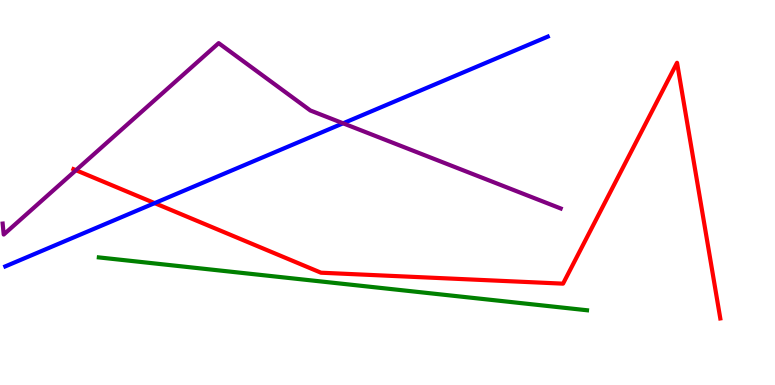[{'lines': ['blue', 'red'], 'intersections': [{'x': 2.0, 'y': 4.72}]}, {'lines': ['green', 'red'], 'intersections': []}, {'lines': ['purple', 'red'], 'intersections': [{'x': 0.98, 'y': 5.58}]}, {'lines': ['blue', 'green'], 'intersections': []}, {'lines': ['blue', 'purple'], 'intersections': [{'x': 4.43, 'y': 6.8}]}, {'lines': ['green', 'purple'], 'intersections': []}]